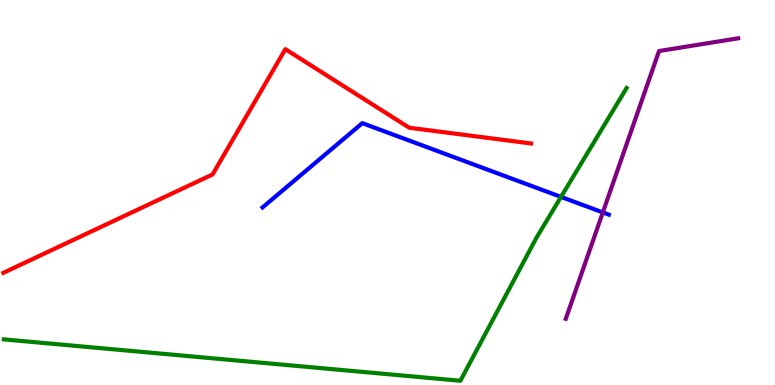[{'lines': ['blue', 'red'], 'intersections': []}, {'lines': ['green', 'red'], 'intersections': []}, {'lines': ['purple', 'red'], 'intersections': []}, {'lines': ['blue', 'green'], 'intersections': [{'x': 7.24, 'y': 4.89}]}, {'lines': ['blue', 'purple'], 'intersections': [{'x': 7.78, 'y': 4.48}]}, {'lines': ['green', 'purple'], 'intersections': []}]